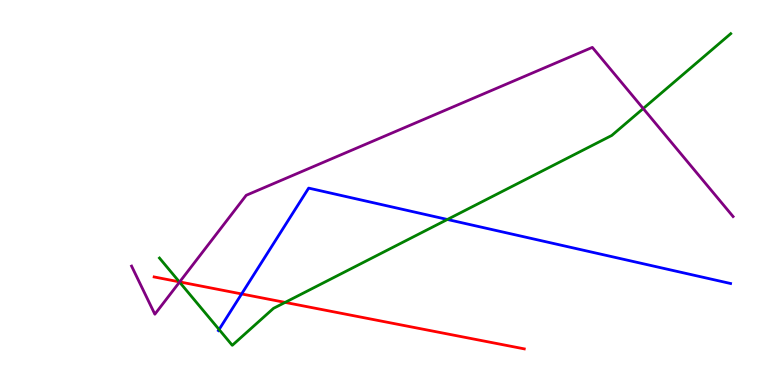[{'lines': ['blue', 'red'], 'intersections': [{'x': 3.12, 'y': 2.37}]}, {'lines': ['green', 'red'], 'intersections': [{'x': 2.31, 'y': 2.68}, {'x': 3.68, 'y': 2.15}]}, {'lines': ['purple', 'red'], 'intersections': [{'x': 2.32, 'y': 2.68}]}, {'lines': ['blue', 'green'], 'intersections': [{'x': 2.83, 'y': 1.44}, {'x': 5.77, 'y': 4.3}]}, {'lines': ['blue', 'purple'], 'intersections': []}, {'lines': ['green', 'purple'], 'intersections': [{'x': 2.32, 'y': 2.67}, {'x': 8.3, 'y': 7.18}]}]